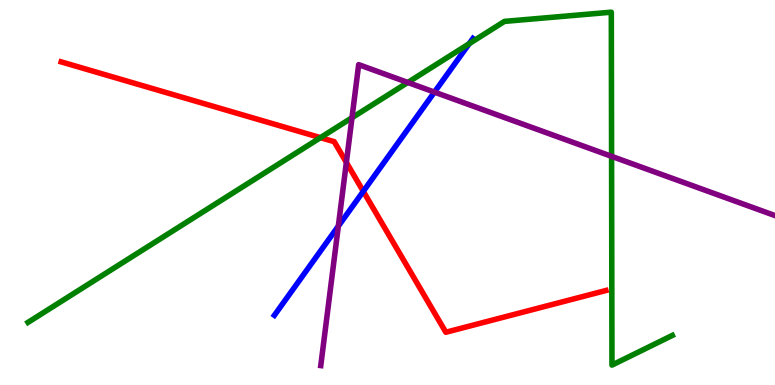[{'lines': ['blue', 'red'], 'intersections': [{'x': 4.69, 'y': 5.03}]}, {'lines': ['green', 'red'], 'intersections': [{'x': 4.13, 'y': 6.42}]}, {'lines': ['purple', 'red'], 'intersections': [{'x': 4.47, 'y': 5.78}]}, {'lines': ['blue', 'green'], 'intersections': [{'x': 6.05, 'y': 8.87}]}, {'lines': ['blue', 'purple'], 'intersections': [{'x': 4.37, 'y': 4.13}, {'x': 5.61, 'y': 7.61}]}, {'lines': ['green', 'purple'], 'intersections': [{'x': 4.54, 'y': 6.94}, {'x': 5.26, 'y': 7.86}, {'x': 7.89, 'y': 5.94}]}]